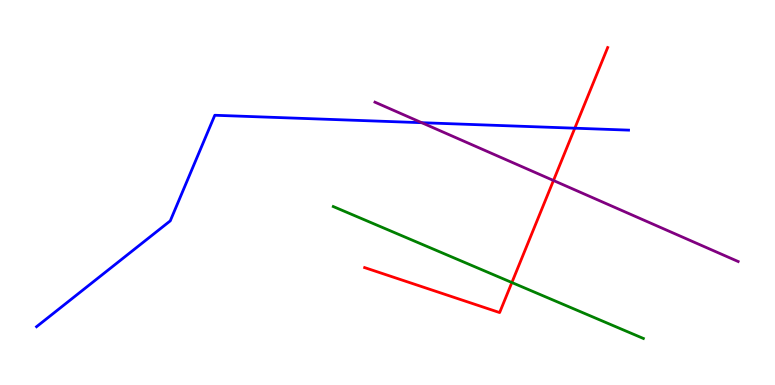[{'lines': ['blue', 'red'], 'intersections': [{'x': 7.42, 'y': 6.67}]}, {'lines': ['green', 'red'], 'intersections': [{'x': 6.6, 'y': 2.66}]}, {'lines': ['purple', 'red'], 'intersections': [{'x': 7.14, 'y': 5.31}]}, {'lines': ['blue', 'green'], 'intersections': []}, {'lines': ['blue', 'purple'], 'intersections': [{'x': 5.44, 'y': 6.81}]}, {'lines': ['green', 'purple'], 'intersections': []}]